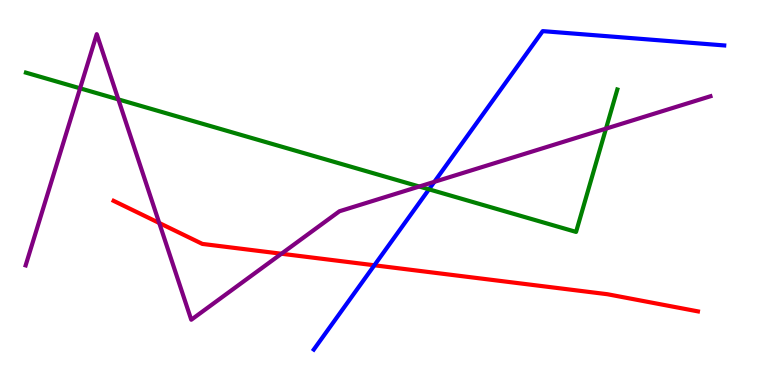[{'lines': ['blue', 'red'], 'intersections': [{'x': 4.83, 'y': 3.11}]}, {'lines': ['green', 'red'], 'intersections': []}, {'lines': ['purple', 'red'], 'intersections': [{'x': 2.05, 'y': 4.21}, {'x': 3.63, 'y': 3.41}]}, {'lines': ['blue', 'green'], 'intersections': [{'x': 5.54, 'y': 5.08}]}, {'lines': ['blue', 'purple'], 'intersections': [{'x': 5.6, 'y': 5.28}]}, {'lines': ['green', 'purple'], 'intersections': [{'x': 1.03, 'y': 7.71}, {'x': 1.53, 'y': 7.42}, {'x': 5.41, 'y': 5.16}, {'x': 7.82, 'y': 6.66}]}]